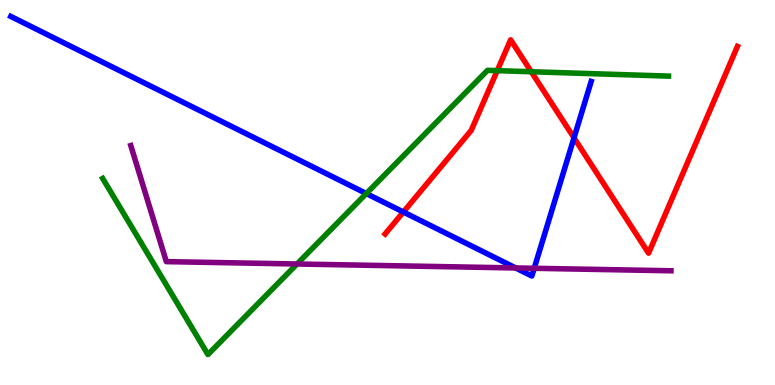[{'lines': ['blue', 'red'], 'intersections': [{'x': 5.2, 'y': 4.49}, {'x': 7.41, 'y': 6.42}]}, {'lines': ['green', 'red'], 'intersections': [{'x': 6.42, 'y': 8.16}, {'x': 6.86, 'y': 8.14}]}, {'lines': ['purple', 'red'], 'intersections': []}, {'lines': ['blue', 'green'], 'intersections': [{'x': 4.73, 'y': 4.97}]}, {'lines': ['blue', 'purple'], 'intersections': [{'x': 6.65, 'y': 3.04}, {'x': 6.89, 'y': 3.03}]}, {'lines': ['green', 'purple'], 'intersections': [{'x': 3.83, 'y': 3.14}]}]